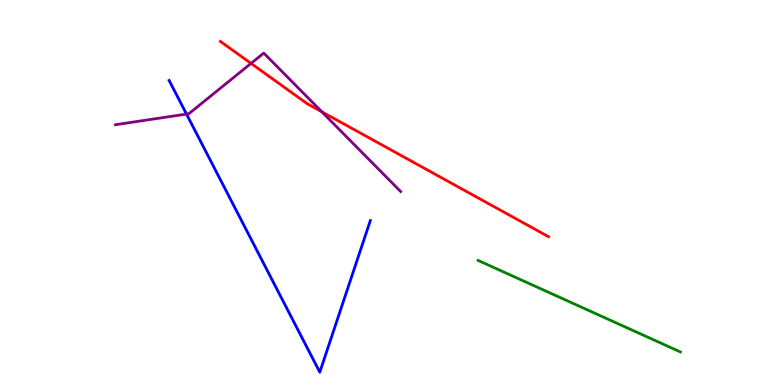[{'lines': ['blue', 'red'], 'intersections': []}, {'lines': ['green', 'red'], 'intersections': []}, {'lines': ['purple', 'red'], 'intersections': [{'x': 3.24, 'y': 8.35}, {'x': 4.15, 'y': 7.1}]}, {'lines': ['blue', 'green'], 'intersections': []}, {'lines': ['blue', 'purple'], 'intersections': [{'x': 2.41, 'y': 7.04}]}, {'lines': ['green', 'purple'], 'intersections': []}]